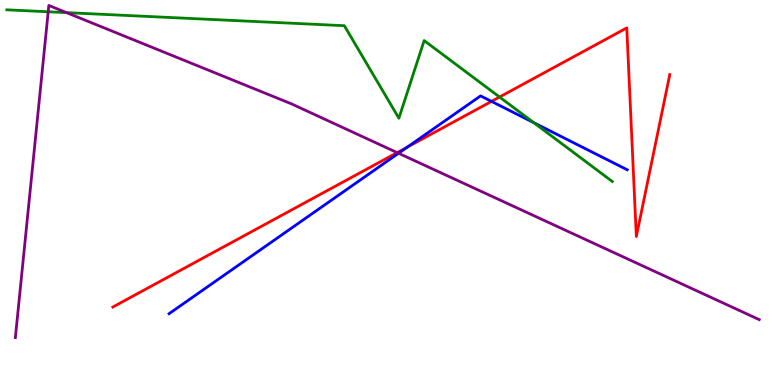[{'lines': ['blue', 'red'], 'intersections': [{'x': 5.26, 'y': 6.18}, {'x': 6.34, 'y': 7.37}]}, {'lines': ['green', 'red'], 'intersections': [{'x': 6.45, 'y': 7.48}]}, {'lines': ['purple', 'red'], 'intersections': [{'x': 5.12, 'y': 6.04}]}, {'lines': ['blue', 'green'], 'intersections': [{'x': 6.89, 'y': 6.81}]}, {'lines': ['blue', 'purple'], 'intersections': [{'x': 5.14, 'y': 6.02}]}, {'lines': ['green', 'purple'], 'intersections': [{'x': 0.622, 'y': 9.69}, {'x': 0.859, 'y': 9.67}]}]